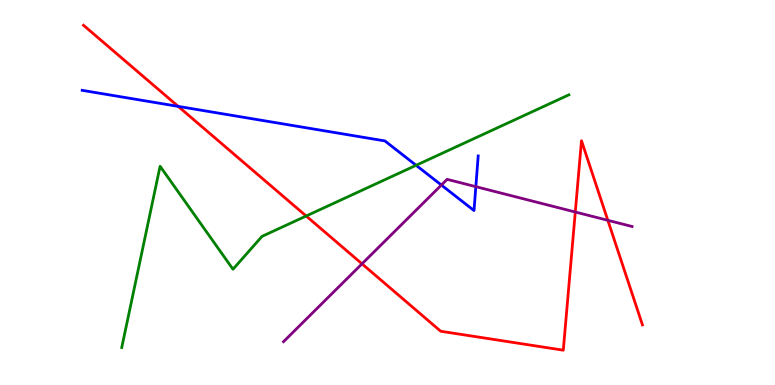[{'lines': ['blue', 'red'], 'intersections': [{'x': 2.3, 'y': 7.24}]}, {'lines': ['green', 'red'], 'intersections': [{'x': 3.95, 'y': 4.39}]}, {'lines': ['purple', 'red'], 'intersections': [{'x': 4.67, 'y': 3.15}, {'x': 7.42, 'y': 4.49}, {'x': 7.84, 'y': 4.28}]}, {'lines': ['blue', 'green'], 'intersections': [{'x': 5.37, 'y': 5.71}]}, {'lines': ['blue', 'purple'], 'intersections': [{'x': 5.7, 'y': 5.19}, {'x': 6.14, 'y': 5.15}]}, {'lines': ['green', 'purple'], 'intersections': []}]